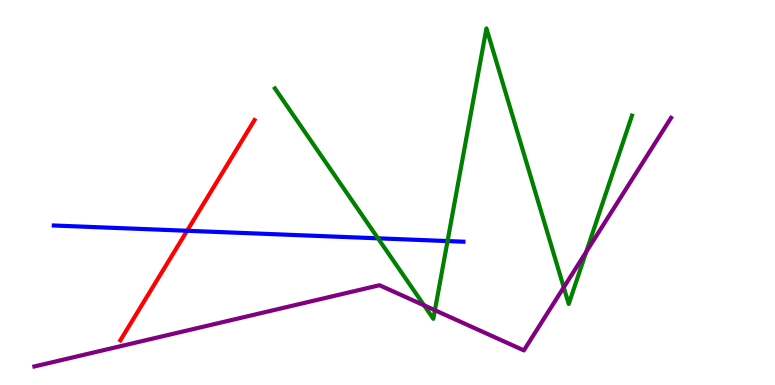[{'lines': ['blue', 'red'], 'intersections': [{'x': 2.41, 'y': 4.01}]}, {'lines': ['green', 'red'], 'intersections': []}, {'lines': ['purple', 'red'], 'intersections': []}, {'lines': ['blue', 'green'], 'intersections': [{'x': 4.88, 'y': 3.81}, {'x': 5.77, 'y': 3.74}]}, {'lines': ['blue', 'purple'], 'intersections': []}, {'lines': ['green', 'purple'], 'intersections': [{'x': 5.47, 'y': 2.07}, {'x': 5.61, 'y': 1.94}, {'x': 7.27, 'y': 2.54}, {'x': 7.56, 'y': 3.46}]}]